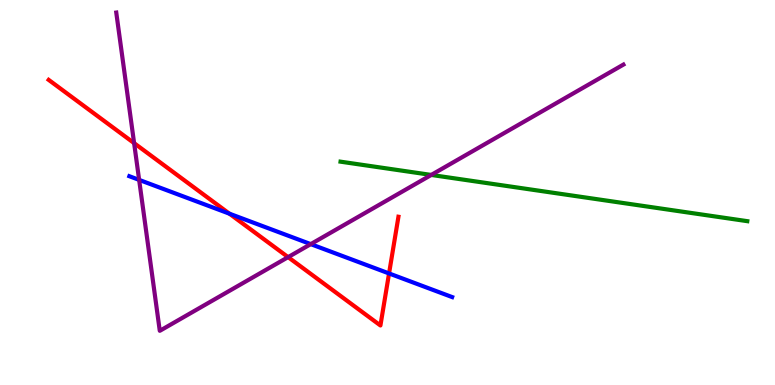[{'lines': ['blue', 'red'], 'intersections': [{'x': 2.96, 'y': 4.45}, {'x': 5.02, 'y': 2.9}]}, {'lines': ['green', 'red'], 'intersections': []}, {'lines': ['purple', 'red'], 'intersections': [{'x': 1.73, 'y': 6.28}, {'x': 3.72, 'y': 3.32}]}, {'lines': ['blue', 'green'], 'intersections': []}, {'lines': ['blue', 'purple'], 'intersections': [{'x': 1.8, 'y': 5.33}, {'x': 4.01, 'y': 3.66}]}, {'lines': ['green', 'purple'], 'intersections': [{'x': 5.56, 'y': 5.46}]}]